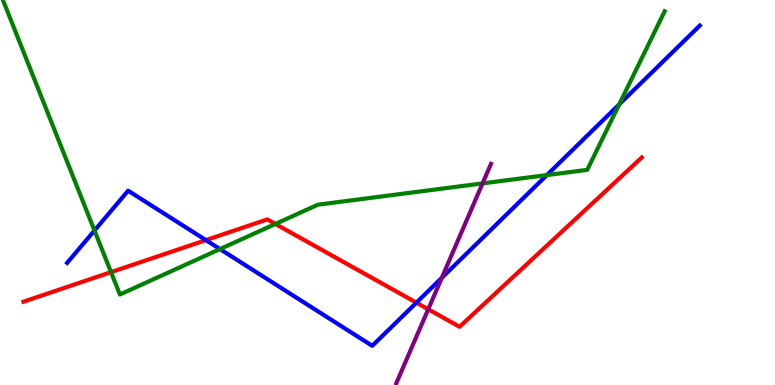[{'lines': ['blue', 'red'], 'intersections': [{'x': 2.66, 'y': 3.76}, {'x': 5.37, 'y': 2.14}]}, {'lines': ['green', 'red'], 'intersections': [{'x': 1.43, 'y': 2.93}, {'x': 3.55, 'y': 4.18}]}, {'lines': ['purple', 'red'], 'intersections': [{'x': 5.53, 'y': 1.97}]}, {'lines': ['blue', 'green'], 'intersections': [{'x': 1.22, 'y': 4.01}, {'x': 2.84, 'y': 3.53}, {'x': 7.06, 'y': 5.45}, {'x': 7.99, 'y': 7.29}]}, {'lines': ['blue', 'purple'], 'intersections': [{'x': 5.7, 'y': 2.78}]}, {'lines': ['green', 'purple'], 'intersections': [{'x': 6.23, 'y': 5.24}]}]